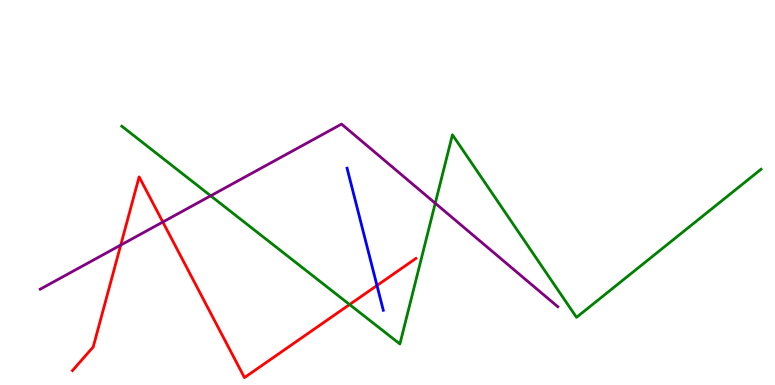[{'lines': ['blue', 'red'], 'intersections': [{'x': 4.86, 'y': 2.58}]}, {'lines': ['green', 'red'], 'intersections': [{'x': 4.51, 'y': 2.09}]}, {'lines': ['purple', 'red'], 'intersections': [{'x': 1.56, 'y': 3.63}, {'x': 2.1, 'y': 4.23}]}, {'lines': ['blue', 'green'], 'intersections': []}, {'lines': ['blue', 'purple'], 'intersections': []}, {'lines': ['green', 'purple'], 'intersections': [{'x': 2.72, 'y': 4.91}, {'x': 5.62, 'y': 4.72}]}]